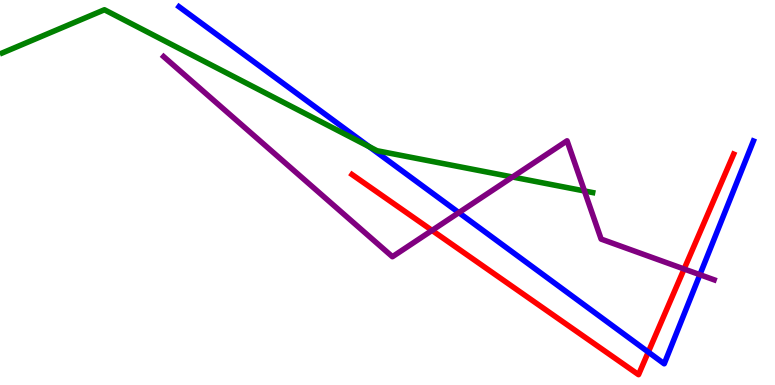[{'lines': ['blue', 'red'], 'intersections': [{'x': 8.37, 'y': 0.856}]}, {'lines': ['green', 'red'], 'intersections': []}, {'lines': ['purple', 'red'], 'intersections': [{'x': 5.57, 'y': 4.02}, {'x': 8.83, 'y': 3.01}]}, {'lines': ['blue', 'green'], 'intersections': [{'x': 4.76, 'y': 6.19}]}, {'lines': ['blue', 'purple'], 'intersections': [{'x': 5.92, 'y': 4.48}, {'x': 9.03, 'y': 2.87}]}, {'lines': ['green', 'purple'], 'intersections': [{'x': 6.61, 'y': 5.4}, {'x': 7.54, 'y': 5.04}]}]